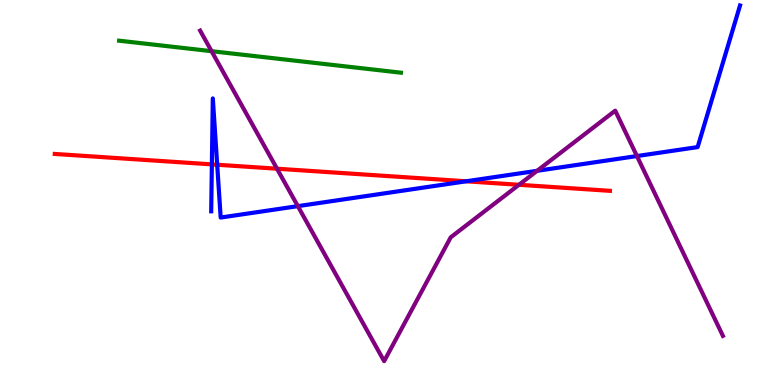[{'lines': ['blue', 'red'], 'intersections': [{'x': 2.73, 'y': 5.73}, {'x': 2.8, 'y': 5.72}, {'x': 6.02, 'y': 5.29}]}, {'lines': ['green', 'red'], 'intersections': []}, {'lines': ['purple', 'red'], 'intersections': [{'x': 3.57, 'y': 5.62}, {'x': 6.7, 'y': 5.2}]}, {'lines': ['blue', 'green'], 'intersections': []}, {'lines': ['blue', 'purple'], 'intersections': [{'x': 3.84, 'y': 4.65}, {'x': 6.93, 'y': 5.56}, {'x': 8.22, 'y': 5.95}]}, {'lines': ['green', 'purple'], 'intersections': [{'x': 2.73, 'y': 8.67}]}]